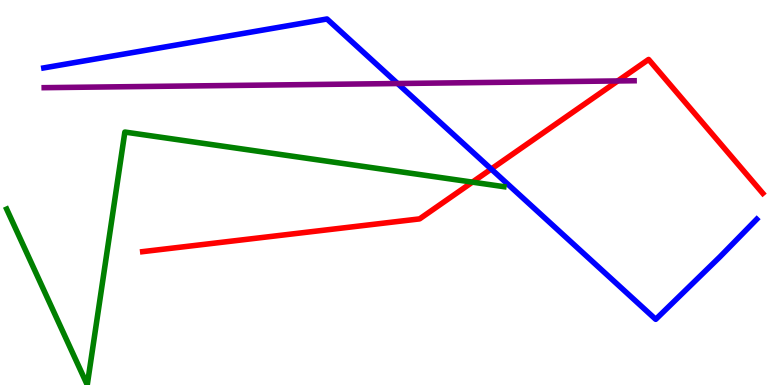[{'lines': ['blue', 'red'], 'intersections': [{'x': 6.34, 'y': 5.61}]}, {'lines': ['green', 'red'], 'intersections': [{'x': 6.1, 'y': 5.27}]}, {'lines': ['purple', 'red'], 'intersections': [{'x': 7.97, 'y': 7.9}]}, {'lines': ['blue', 'green'], 'intersections': []}, {'lines': ['blue', 'purple'], 'intersections': [{'x': 5.13, 'y': 7.83}]}, {'lines': ['green', 'purple'], 'intersections': []}]